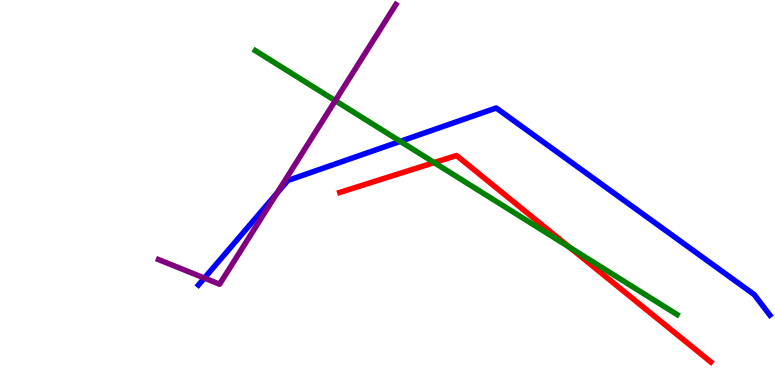[{'lines': ['blue', 'red'], 'intersections': []}, {'lines': ['green', 'red'], 'intersections': [{'x': 5.6, 'y': 5.78}, {'x': 7.35, 'y': 3.58}]}, {'lines': ['purple', 'red'], 'intersections': []}, {'lines': ['blue', 'green'], 'intersections': [{'x': 5.17, 'y': 6.33}]}, {'lines': ['blue', 'purple'], 'intersections': [{'x': 2.64, 'y': 2.78}, {'x': 3.57, 'y': 4.98}]}, {'lines': ['green', 'purple'], 'intersections': [{'x': 4.33, 'y': 7.39}]}]